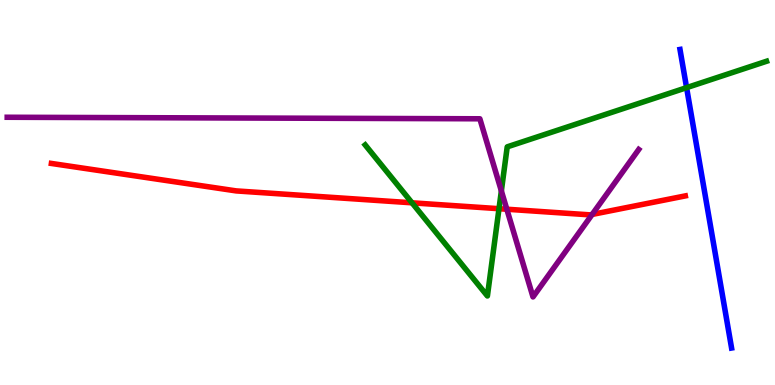[{'lines': ['blue', 'red'], 'intersections': []}, {'lines': ['green', 'red'], 'intersections': [{'x': 5.32, 'y': 4.73}, {'x': 6.44, 'y': 4.58}]}, {'lines': ['purple', 'red'], 'intersections': [{'x': 6.54, 'y': 4.57}, {'x': 7.64, 'y': 4.43}]}, {'lines': ['blue', 'green'], 'intersections': [{'x': 8.86, 'y': 7.72}]}, {'lines': ['blue', 'purple'], 'intersections': []}, {'lines': ['green', 'purple'], 'intersections': [{'x': 6.47, 'y': 5.04}]}]